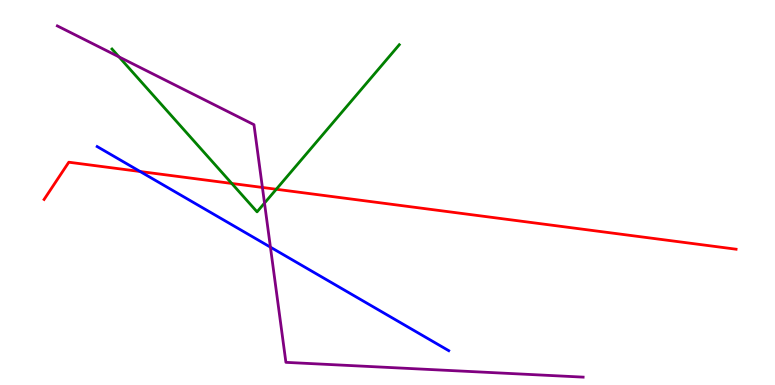[{'lines': ['blue', 'red'], 'intersections': [{'x': 1.81, 'y': 5.55}]}, {'lines': ['green', 'red'], 'intersections': [{'x': 2.99, 'y': 5.23}, {'x': 3.56, 'y': 5.08}]}, {'lines': ['purple', 'red'], 'intersections': [{'x': 3.39, 'y': 5.13}]}, {'lines': ['blue', 'green'], 'intersections': []}, {'lines': ['blue', 'purple'], 'intersections': [{'x': 3.49, 'y': 3.58}]}, {'lines': ['green', 'purple'], 'intersections': [{'x': 1.54, 'y': 8.52}, {'x': 3.41, 'y': 4.73}]}]